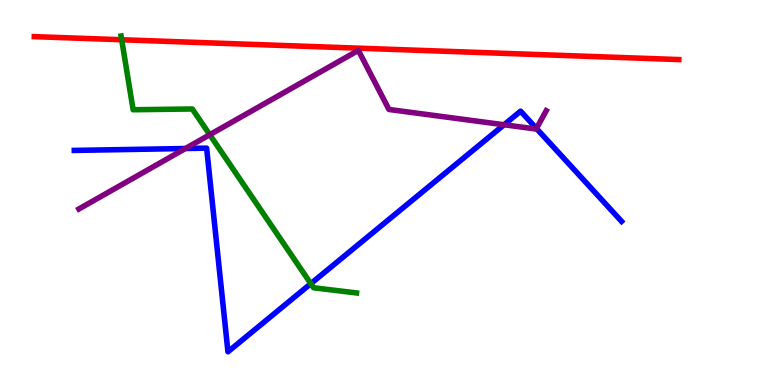[{'lines': ['blue', 'red'], 'intersections': []}, {'lines': ['green', 'red'], 'intersections': [{'x': 1.57, 'y': 8.97}]}, {'lines': ['purple', 'red'], 'intersections': []}, {'lines': ['blue', 'green'], 'intersections': [{'x': 4.01, 'y': 2.63}]}, {'lines': ['blue', 'purple'], 'intersections': [{'x': 2.39, 'y': 6.14}, {'x': 6.5, 'y': 6.76}, {'x': 6.92, 'y': 6.66}]}, {'lines': ['green', 'purple'], 'intersections': [{'x': 2.71, 'y': 6.5}]}]